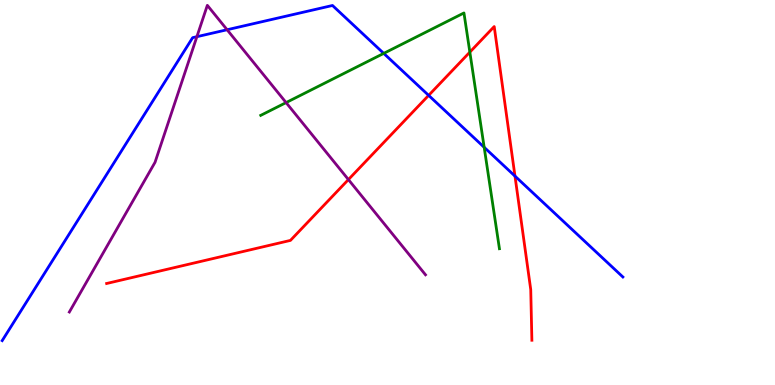[{'lines': ['blue', 'red'], 'intersections': [{'x': 5.53, 'y': 7.52}, {'x': 6.64, 'y': 5.43}]}, {'lines': ['green', 'red'], 'intersections': [{'x': 6.06, 'y': 8.65}]}, {'lines': ['purple', 'red'], 'intersections': [{'x': 4.5, 'y': 5.34}]}, {'lines': ['blue', 'green'], 'intersections': [{'x': 4.95, 'y': 8.61}, {'x': 6.25, 'y': 6.17}]}, {'lines': ['blue', 'purple'], 'intersections': [{'x': 2.54, 'y': 9.05}, {'x': 2.93, 'y': 9.23}]}, {'lines': ['green', 'purple'], 'intersections': [{'x': 3.69, 'y': 7.34}]}]